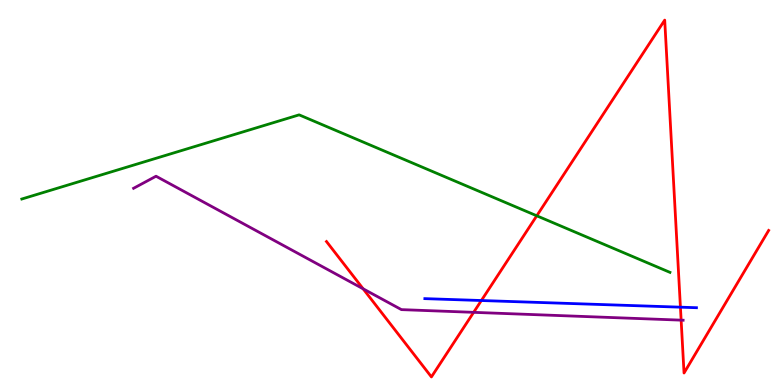[{'lines': ['blue', 'red'], 'intersections': [{'x': 6.21, 'y': 2.19}, {'x': 8.78, 'y': 2.02}]}, {'lines': ['green', 'red'], 'intersections': [{'x': 6.93, 'y': 4.4}]}, {'lines': ['purple', 'red'], 'intersections': [{'x': 4.69, 'y': 2.5}, {'x': 6.11, 'y': 1.89}, {'x': 8.79, 'y': 1.68}]}, {'lines': ['blue', 'green'], 'intersections': []}, {'lines': ['blue', 'purple'], 'intersections': []}, {'lines': ['green', 'purple'], 'intersections': []}]